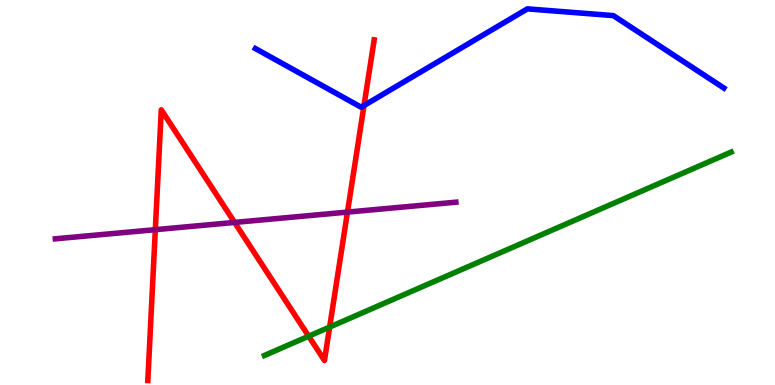[{'lines': ['blue', 'red'], 'intersections': [{'x': 4.7, 'y': 7.26}]}, {'lines': ['green', 'red'], 'intersections': [{'x': 3.98, 'y': 1.27}, {'x': 4.25, 'y': 1.51}]}, {'lines': ['purple', 'red'], 'intersections': [{'x': 2.0, 'y': 4.03}, {'x': 3.03, 'y': 4.22}, {'x': 4.48, 'y': 4.49}]}, {'lines': ['blue', 'green'], 'intersections': []}, {'lines': ['blue', 'purple'], 'intersections': []}, {'lines': ['green', 'purple'], 'intersections': []}]